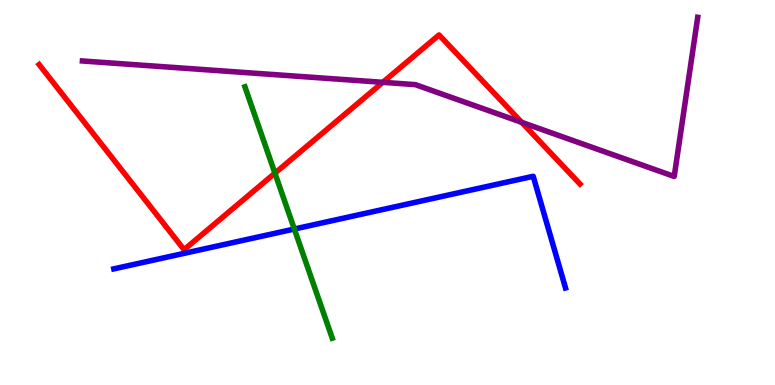[{'lines': ['blue', 'red'], 'intersections': []}, {'lines': ['green', 'red'], 'intersections': [{'x': 3.55, 'y': 5.5}]}, {'lines': ['purple', 'red'], 'intersections': [{'x': 4.94, 'y': 7.86}, {'x': 6.73, 'y': 6.82}]}, {'lines': ['blue', 'green'], 'intersections': [{'x': 3.8, 'y': 4.05}]}, {'lines': ['blue', 'purple'], 'intersections': []}, {'lines': ['green', 'purple'], 'intersections': []}]